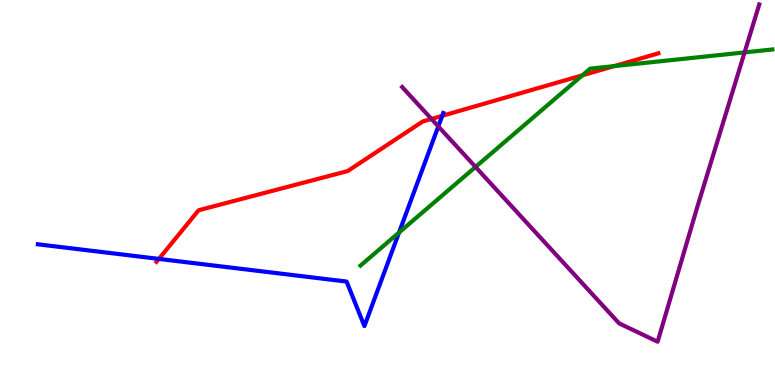[{'lines': ['blue', 'red'], 'intersections': [{'x': 2.05, 'y': 3.28}, {'x': 5.71, 'y': 6.99}]}, {'lines': ['green', 'red'], 'intersections': [{'x': 7.51, 'y': 8.04}, {'x': 7.92, 'y': 8.28}]}, {'lines': ['purple', 'red'], 'intersections': [{'x': 5.57, 'y': 6.91}]}, {'lines': ['blue', 'green'], 'intersections': [{'x': 5.15, 'y': 3.96}]}, {'lines': ['blue', 'purple'], 'intersections': [{'x': 5.66, 'y': 6.72}]}, {'lines': ['green', 'purple'], 'intersections': [{'x': 6.14, 'y': 5.66}, {'x': 9.61, 'y': 8.64}]}]